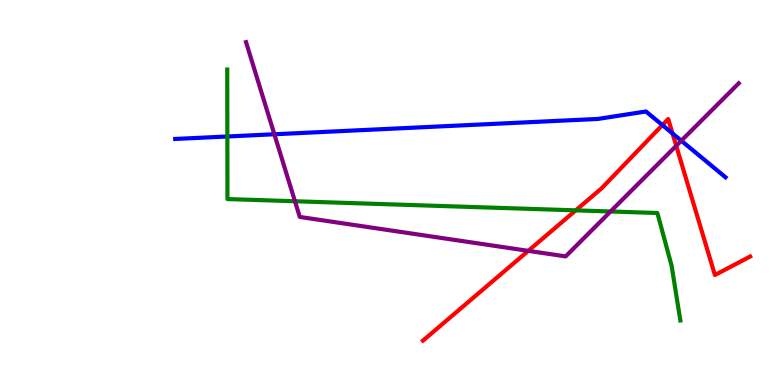[{'lines': ['blue', 'red'], 'intersections': [{'x': 8.55, 'y': 6.75}, {'x': 8.68, 'y': 6.53}]}, {'lines': ['green', 'red'], 'intersections': [{'x': 7.43, 'y': 4.54}]}, {'lines': ['purple', 'red'], 'intersections': [{'x': 6.82, 'y': 3.48}, {'x': 8.73, 'y': 6.21}]}, {'lines': ['blue', 'green'], 'intersections': [{'x': 2.93, 'y': 6.45}]}, {'lines': ['blue', 'purple'], 'intersections': [{'x': 3.54, 'y': 6.51}, {'x': 8.79, 'y': 6.35}]}, {'lines': ['green', 'purple'], 'intersections': [{'x': 3.81, 'y': 4.77}, {'x': 7.88, 'y': 4.51}]}]